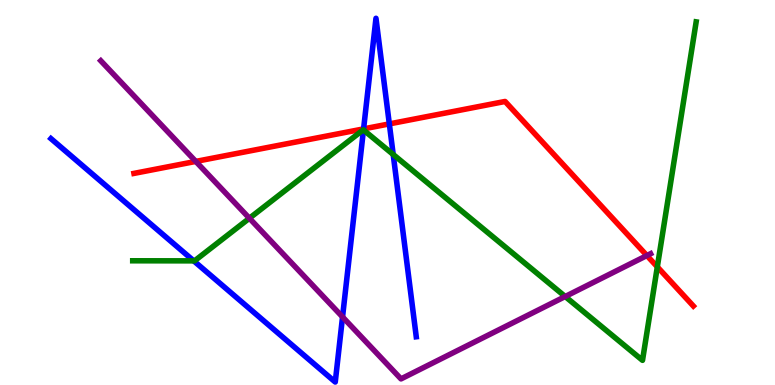[{'lines': ['blue', 'red'], 'intersections': [{'x': 4.69, 'y': 6.65}, {'x': 5.02, 'y': 6.78}]}, {'lines': ['green', 'red'], 'intersections': [{'x': 8.48, 'y': 3.07}]}, {'lines': ['purple', 'red'], 'intersections': [{'x': 2.53, 'y': 5.81}, {'x': 8.35, 'y': 3.36}]}, {'lines': ['blue', 'green'], 'intersections': [{'x': 2.5, 'y': 3.22}, {'x': 4.69, 'y': 6.62}, {'x': 5.07, 'y': 5.99}]}, {'lines': ['blue', 'purple'], 'intersections': [{'x': 4.42, 'y': 1.77}]}, {'lines': ['green', 'purple'], 'intersections': [{'x': 3.22, 'y': 4.33}, {'x': 7.29, 'y': 2.3}]}]